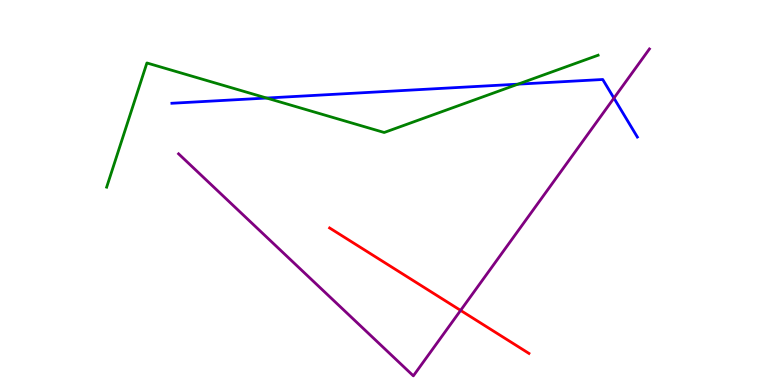[{'lines': ['blue', 'red'], 'intersections': []}, {'lines': ['green', 'red'], 'intersections': []}, {'lines': ['purple', 'red'], 'intersections': [{'x': 5.94, 'y': 1.94}]}, {'lines': ['blue', 'green'], 'intersections': [{'x': 3.44, 'y': 7.45}, {'x': 6.68, 'y': 7.81}]}, {'lines': ['blue', 'purple'], 'intersections': [{'x': 7.92, 'y': 7.45}]}, {'lines': ['green', 'purple'], 'intersections': []}]